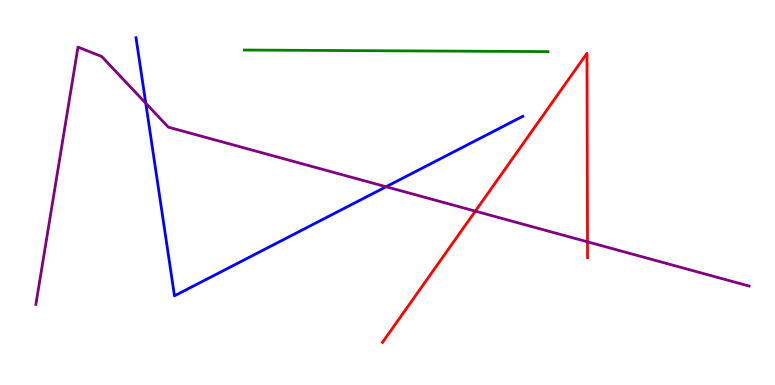[{'lines': ['blue', 'red'], 'intersections': []}, {'lines': ['green', 'red'], 'intersections': []}, {'lines': ['purple', 'red'], 'intersections': [{'x': 6.13, 'y': 4.52}, {'x': 7.58, 'y': 3.72}]}, {'lines': ['blue', 'green'], 'intersections': []}, {'lines': ['blue', 'purple'], 'intersections': [{'x': 1.88, 'y': 7.32}, {'x': 4.98, 'y': 5.15}]}, {'lines': ['green', 'purple'], 'intersections': []}]